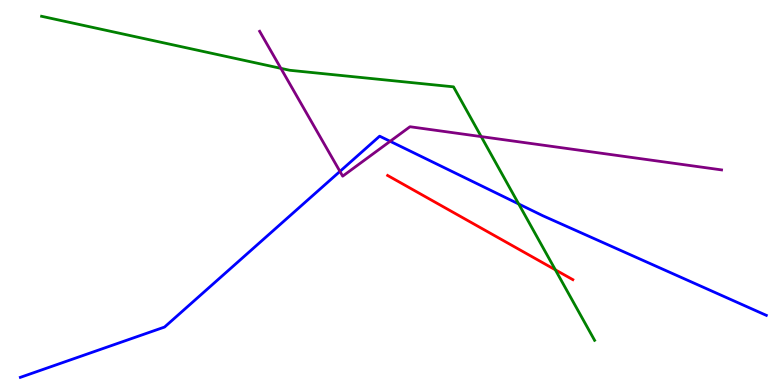[{'lines': ['blue', 'red'], 'intersections': []}, {'lines': ['green', 'red'], 'intersections': [{'x': 7.17, 'y': 2.99}]}, {'lines': ['purple', 'red'], 'intersections': []}, {'lines': ['blue', 'green'], 'intersections': [{'x': 6.69, 'y': 4.7}]}, {'lines': ['blue', 'purple'], 'intersections': [{'x': 4.39, 'y': 5.55}, {'x': 5.03, 'y': 6.33}]}, {'lines': ['green', 'purple'], 'intersections': [{'x': 3.62, 'y': 8.22}, {'x': 6.21, 'y': 6.45}]}]